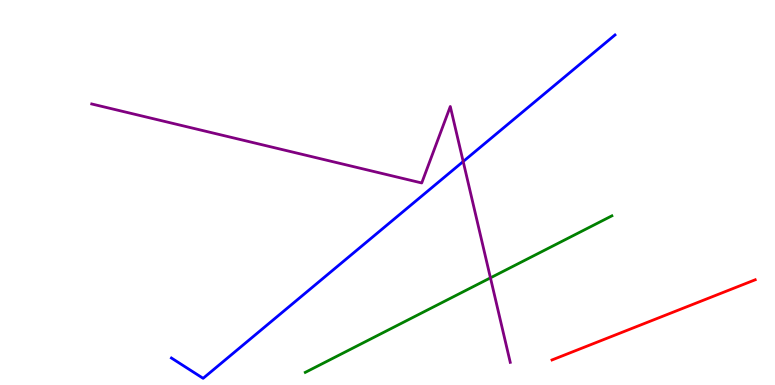[{'lines': ['blue', 'red'], 'intersections': []}, {'lines': ['green', 'red'], 'intersections': []}, {'lines': ['purple', 'red'], 'intersections': []}, {'lines': ['blue', 'green'], 'intersections': []}, {'lines': ['blue', 'purple'], 'intersections': [{'x': 5.98, 'y': 5.8}]}, {'lines': ['green', 'purple'], 'intersections': [{'x': 6.33, 'y': 2.78}]}]